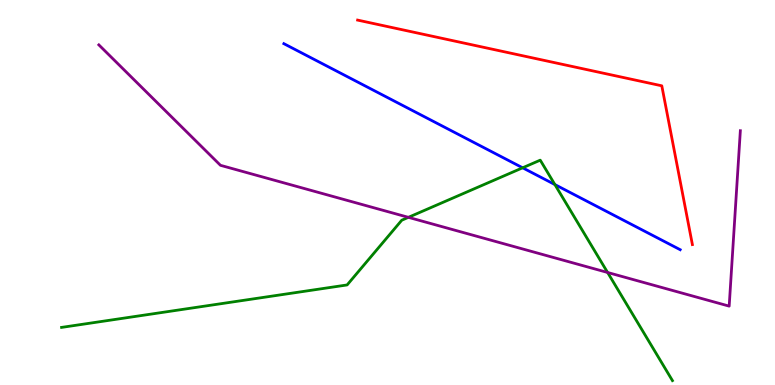[{'lines': ['blue', 'red'], 'intersections': []}, {'lines': ['green', 'red'], 'intersections': []}, {'lines': ['purple', 'red'], 'intersections': []}, {'lines': ['blue', 'green'], 'intersections': [{'x': 6.74, 'y': 5.64}, {'x': 7.16, 'y': 5.21}]}, {'lines': ['blue', 'purple'], 'intersections': []}, {'lines': ['green', 'purple'], 'intersections': [{'x': 5.27, 'y': 4.35}, {'x': 7.84, 'y': 2.92}]}]